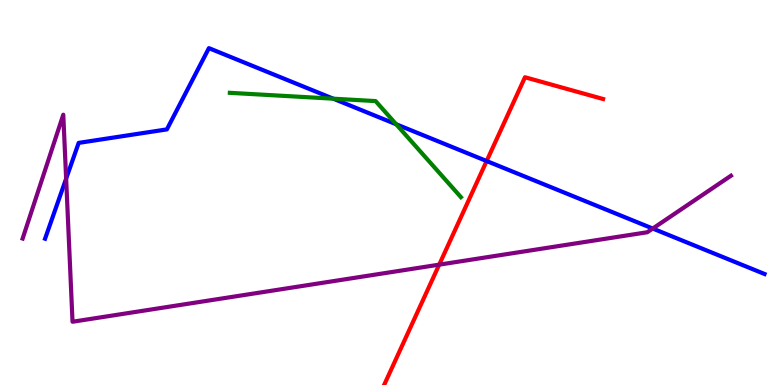[{'lines': ['blue', 'red'], 'intersections': [{'x': 6.28, 'y': 5.82}]}, {'lines': ['green', 'red'], 'intersections': []}, {'lines': ['purple', 'red'], 'intersections': [{'x': 5.67, 'y': 3.13}]}, {'lines': ['blue', 'green'], 'intersections': [{'x': 4.3, 'y': 7.44}, {'x': 5.11, 'y': 6.77}]}, {'lines': ['blue', 'purple'], 'intersections': [{'x': 0.853, 'y': 5.36}, {'x': 8.42, 'y': 4.06}]}, {'lines': ['green', 'purple'], 'intersections': []}]